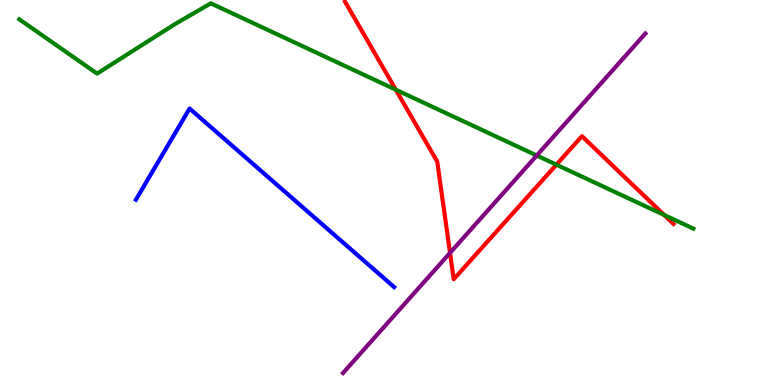[{'lines': ['blue', 'red'], 'intersections': []}, {'lines': ['green', 'red'], 'intersections': [{'x': 5.11, 'y': 7.67}, {'x': 7.18, 'y': 5.72}, {'x': 8.57, 'y': 4.42}]}, {'lines': ['purple', 'red'], 'intersections': [{'x': 5.81, 'y': 3.43}]}, {'lines': ['blue', 'green'], 'intersections': []}, {'lines': ['blue', 'purple'], 'intersections': []}, {'lines': ['green', 'purple'], 'intersections': [{'x': 6.93, 'y': 5.96}]}]